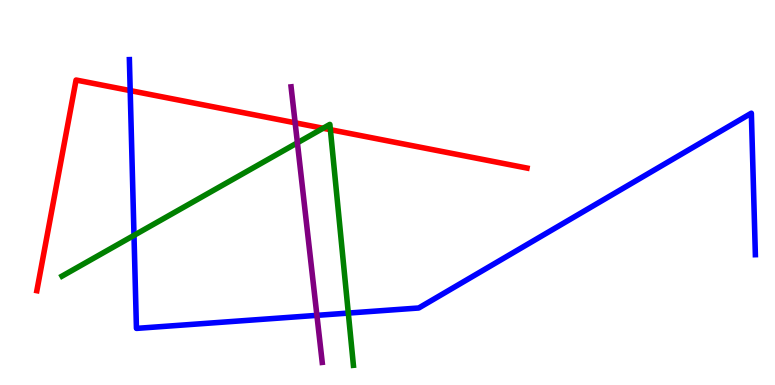[{'lines': ['blue', 'red'], 'intersections': [{'x': 1.68, 'y': 7.65}]}, {'lines': ['green', 'red'], 'intersections': [{'x': 4.17, 'y': 6.67}, {'x': 4.26, 'y': 6.63}]}, {'lines': ['purple', 'red'], 'intersections': [{'x': 3.81, 'y': 6.81}]}, {'lines': ['blue', 'green'], 'intersections': [{'x': 1.73, 'y': 3.89}, {'x': 4.49, 'y': 1.87}]}, {'lines': ['blue', 'purple'], 'intersections': [{'x': 4.09, 'y': 1.81}]}, {'lines': ['green', 'purple'], 'intersections': [{'x': 3.84, 'y': 6.29}]}]